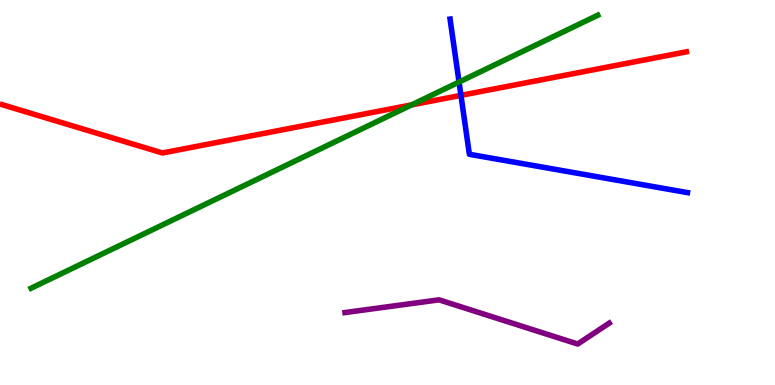[{'lines': ['blue', 'red'], 'intersections': [{'x': 5.95, 'y': 7.52}]}, {'lines': ['green', 'red'], 'intersections': [{'x': 5.31, 'y': 7.28}]}, {'lines': ['purple', 'red'], 'intersections': []}, {'lines': ['blue', 'green'], 'intersections': [{'x': 5.92, 'y': 7.87}]}, {'lines': ['blue', 'purple'], 'intersections': []}, {'lines': ['green', 'purple'], 'intersections': []}]